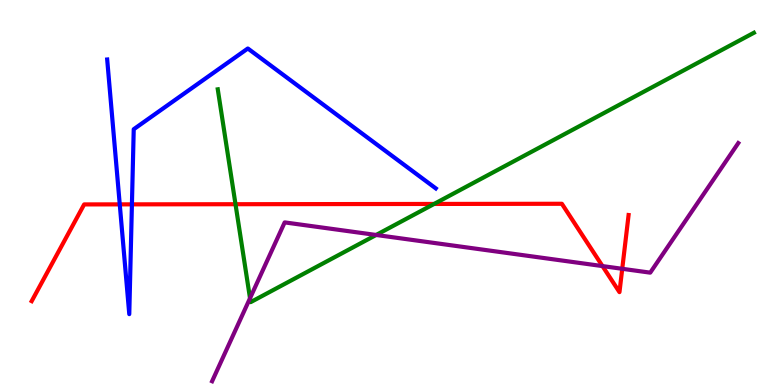[{'lines': ['blue', 'red'], 'intersections': [{'x': 1.55, 'y': 4.69}, {'x': 1.7, 'y': 4.69}]}, {'lines': ['green', 'red'], 'intersections': [{'x': 3.04, 'y': 4.7}, {'x': 5.6, 'y': 4.7}]}, {'lines': ['purple', 'red'], 'intersections': [{'x': 7.77, 'y': 3.09}, {'x': 8.03, 'y': 3.02}]}, {'lines': ['blue', 'green'], 'intersections': []}, {'lines': ['blue', 'purple'], 'intersections': []}, {'lines': ['green', 'purple'], 'intersections': [{'x': 3.23, 'y': 2.25}, {'x': 4.85, 'y': 3.9}]}]